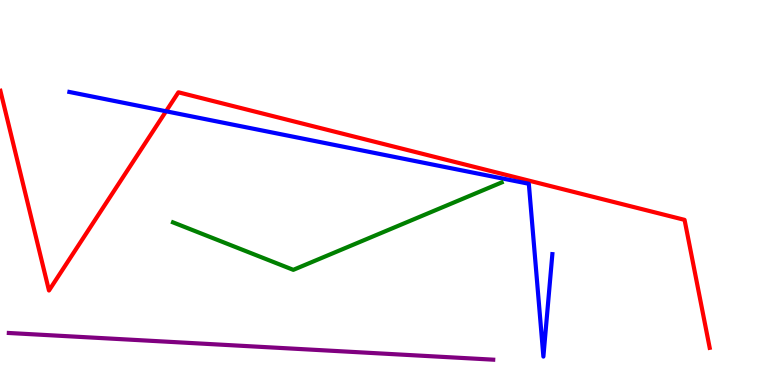[{'lines': ['blue', 'red'], 'intersections': [{'x': 2.14, 'y': 7.11}]}, {'lines': ['green', 'red'], 'intersections': []}, {'lines': ['purple', 'red'], 'intersections': []}, {'lines': ['blue', 'green'], 'intersections': []}, {'lines': ['blue', 'purple'], 'intersections': []}, {'lines': ['green', 'purple'], 'intersections': []}]